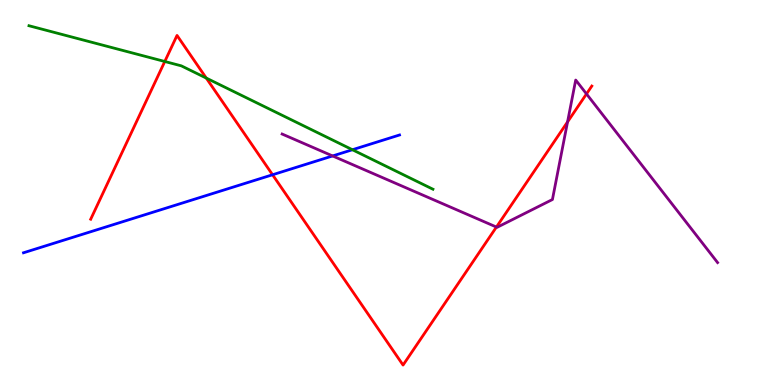[{'lines': ['blue', 'red'], 'intersections': [{'x': 3.52, 'y': 5.46}]}, {'lines': ['green', 'red'], 'intersections': [{'x': 2.13, 'y': 8.4}, {'x': 2.66, 'y': 7.97}]}, {'lines': ['purple', 'red'], 'intersections': [{'x': 6.41, 'y': 4.1}, {'x': 7.32, 'y': 6.83}, {'x': 7.57, 'y': 7.56}]}, {'lines': ['blue', 'green'], 'intersections': [{'x': 4.55, 'y': 6.11}]}, {'lines': ['blue', 'purple'], 'intersections': [{'x': 4.29, 'y': 5.95}]}, {'lines': ['green', 'purple'], 'intersections': []}]